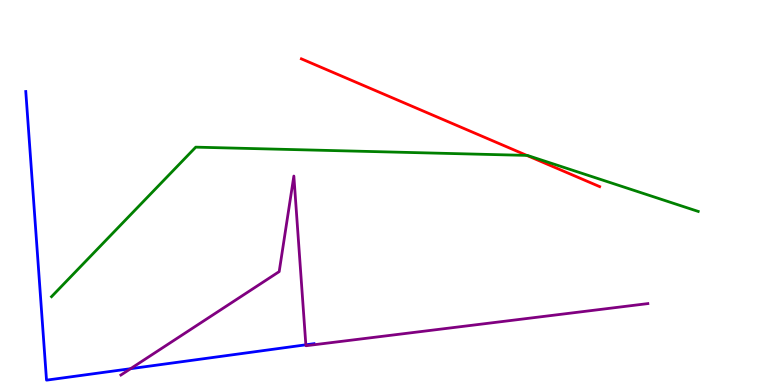[{'lines': ['blue', 'red'], 'intersections': []}, {'lines': ['green', 'red'], 'intersections': [{'x': 6.8, 'y': 5.96}]}, {'lines': ['purple', 'red'], 'intersections': []}, {'lines': ['blue', 'green'], 'intersections': []}, {'lines': ['blue', 'purple'], 'intersections': [{'x': 1.69, 'y': 0.424}, {'x': 3.95, 'y': 1.04}]}, {'lines': ['green', 'purple'], 'intersections': []}]